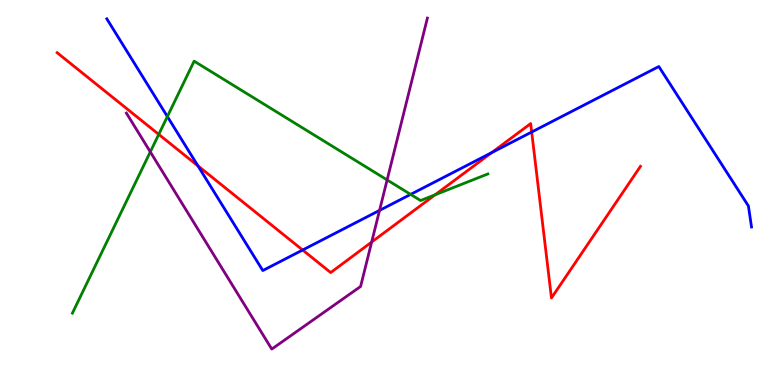[{'lines': ['blue', 'red'], 'intersections': [{'x': 2.55, 'y': 5.69}, {'x': 3.91, 'y': 3.51}, {'x': 6.34, 'y': 6.04}, {'x': 6.86, 'y': 6.57}]}, {'lines': ['green', 'red'], 'intersections': [{'x': 2.05, 'y': 6.51}, {'x': 5.61, 'y': 4.94}]}, {'lines': ['purple', 'red'], 'intersections': [{'x': 4.8, 'y': 3.71}]}, {'lines': ['blue', 'green'], 'intersections': [{'x': 2.16, 'y': 6.97}, {'x': 5.3, 'y': 4.95}]}, {'lines': ['blue', 'purple'], 'intersections': [{'x': 4.9, 'y': 4.53}]}, {'lines': ['green', 'purple'], 'intersections': [{'x': 1.94, 'y': 6.05}, {'x': 5.0, 'y': 5.33}]}]